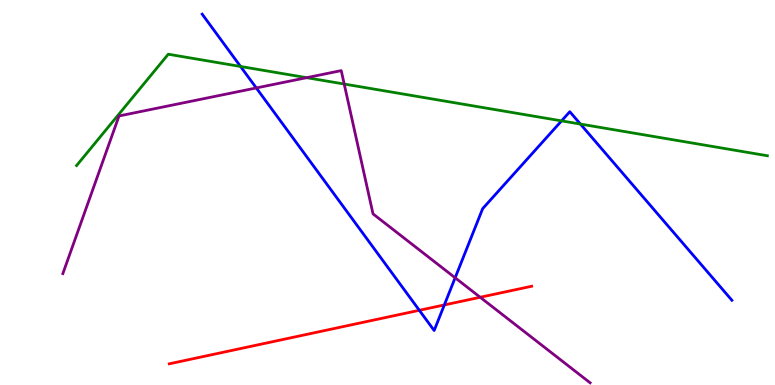[{'lines': ['blue', 'red'], 'intersections': [{'x': 5.41, 'y': 1.94}, {'x': 5.73, 'y': 2.08}]}, {'lines': ['green', 'red'], 'intersections': []}, {'lines': ['purple', 'red'], 'intersections': [{'x': 6.2, 'y': 2.28}]}, {'lines': ['blue', 'green'], 'intersections': [{'x': 3.1, 'y': 8.27}, {'x': 7.25, 'y': 6.86}, {'x': 7.49, 'y': 6.78}]}, {'lines': ['blue', 'purple'], 'intersections': [{'x': 3.31, 'y': 7.72}, {'x': 5.87, 'y': 2.78}]}, {'lines': ['green', 'purple'], 'intersections': [{'x': 3.96, 'y': 7.98}, {'x': 4.44, 'y': 7.82}]}]